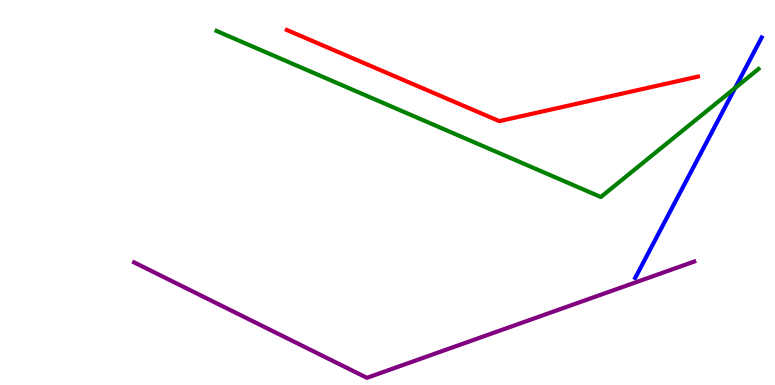[{'lines': ['blue', 'red'], 'intersections': []}, {'lines': ['green', 'red'], 'intersections': []}, {'lines': ['purple', 'red'], 'intersections': []}, {'lines': ['blue', 'green'], 'intersections': [{'x': 9.49, 'y': 7.71}]}, {'lines': ['blue', 'purple'], 'intersections': []}, {'lines': ['green', 'purple'], 'intersections': []}]